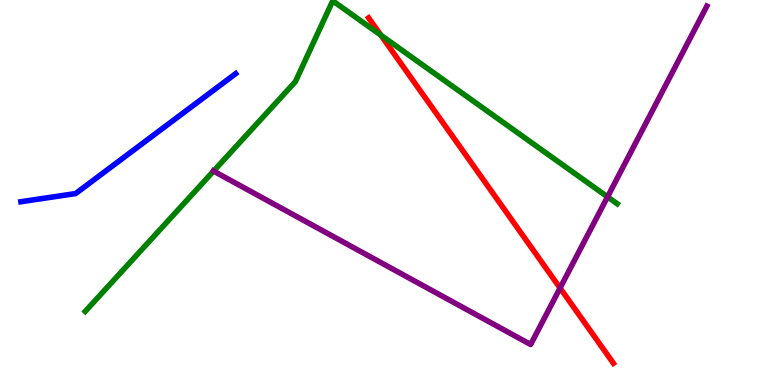[{'lines': ['blue', 'red'], 'intersections': []}, {'lines': ['green', 'red'], 'intersections': [{'x': 4.91, 'y': 9.09}]}, {'lines': ['purple', 'red'], 'intersections': [{'x': 7.23, 'y': 2.52}]}, {'lines': ['blue', 'green'], 'intersections': []}, {'lines': ['blue', 'purple'], 'intersections': []}, {'lines': ['green', 'purple'], 'intersections': [{'x': 2.76, 'y': 5.56}, {'x': 7.84, 'y': 4.89}]}]